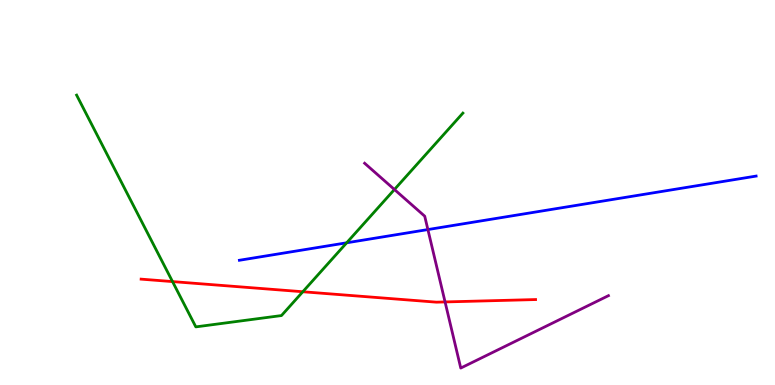[{'lines': ['blue', 'red'], 'intersections': []}, {'lines': ['green', 'red'], 'intersections': [{'x': 2.23, 'y': 2.69}, {'x': 3.91, 'y': 2.42}]}, {'lines': ['purple', 'red'], 'intersections': [{'x': 5.74, 'y': 2.16}]}, {'lines': ['blue', 'green'], 'intersections': [{'x': 4.47, 'y': 3.69}]}, {'lines': ['blue', 'purple'], 'intersections': [{'x': 5.52, 'y': 4.04}]}, {'lines': ['green', 'purple'], 'intersections': [{'x': 5.09, 'y': 5.08}]}]